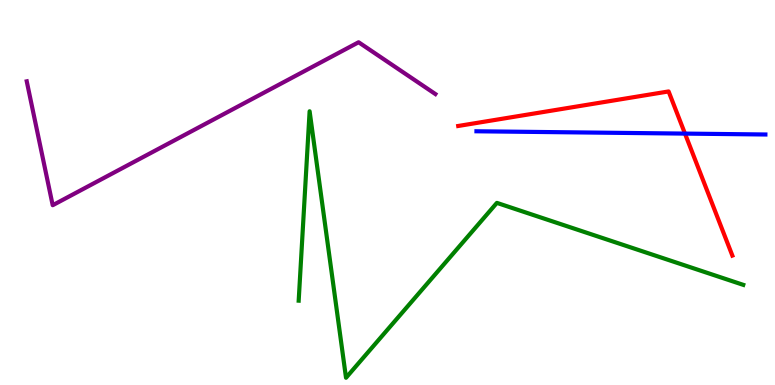[{'lines': ['blue', 'red'], 'intersections': [{'x': 8.84, 'y': 6.53}]}, {'lines': ['green', 'red'], 'intersections': []}, {'lines': ['purple', 'red'], 'intersections': []}, {'lines': ['blue', 'green'], 'intersections': []}, {'lines': ['blue', 'purple'], 'intersections': []}, {'lines': ['green', 'purple'], 'intersections': []}]